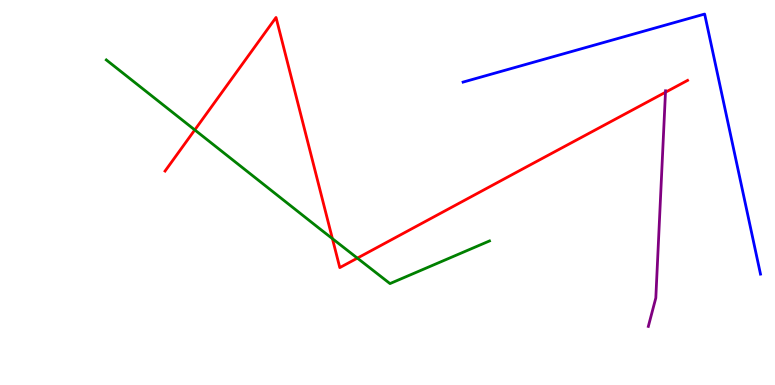[{'lines': ['blue', 'red'], 'intersections': []}, {'lines': ['green', 'red'], 'intersections': [{'x': 2.51, 'y': 6.63}, {'x': 4.29, 'y': 3.8}, {'x': 4.61, 'y': 3.3}]}, {'lines': ['purple', 'red'], 'intersections': [{'x': 8.59, 'y': 7.6}]}, {'lines': ['blue', 'green'], 'intersections': []}, {'lines': ['blue', 'purple'], 'intersections': []}, {'lines': ['green', 'purple'], 'intersections': []}]